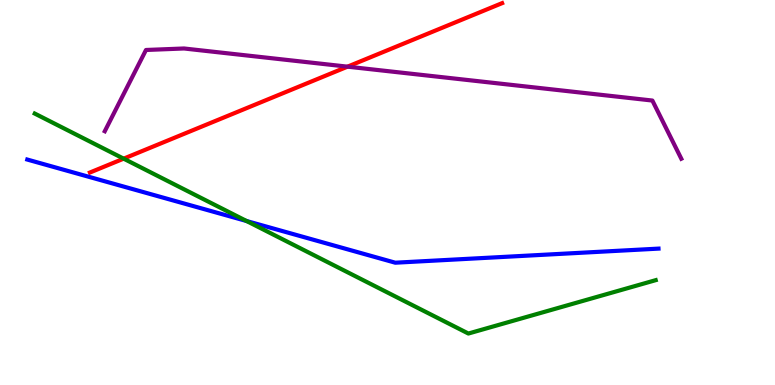[{'lines': ['blue', 'red'], 'intersections': []}, {'lines': ['green', 'red'], 'intersections': [{'x': 1.6, 'y': 5.88}]}, {'lines': ['purple', 'red'], 'intersections': [{'x': 4.48, 'y': 8.27}]}, {'lines': ['blue', 'green'], 'intersections': [{'x': 3.18, 'y': 4.26}]}, {'lines': ['blue', 'purple'], 'intersections': []}, {'lines': ['green', 'purple'], 'intersections': []}]